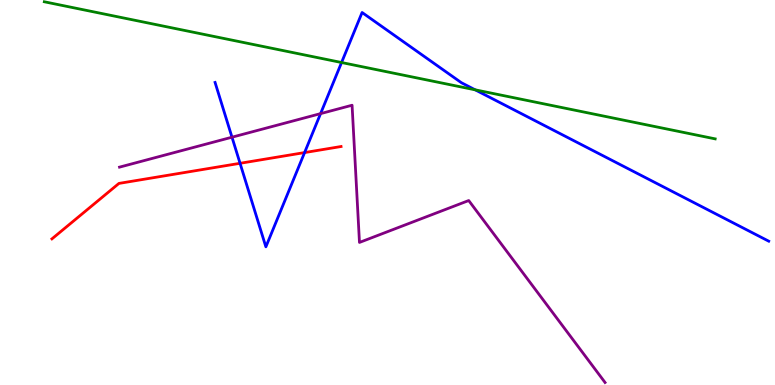[{'lines': ['blue', 'red'], 'intersections': [{'x': 3.1, 'y': 5.76}, {'x': 3.93, 'y': 6.04}]}, {'lines': ['green', 'red'], 'intersections': []}, {'lines': ['purple', 'red'], 'intersections': []}, {'lines': ['blue', 'green'], 'intersections': [{'x': 4.41, 'y': 8.38}, {'x': 6.13, 'y': 7.67}]}, {'lines': ['blue', 'purple'], 'intersections': [{'x': 2.99, 'y': 6.44}, {'x': 4.14, 'y': 7.05}]}, {'lines': ['green', 'purple'], 'intersections': []}]